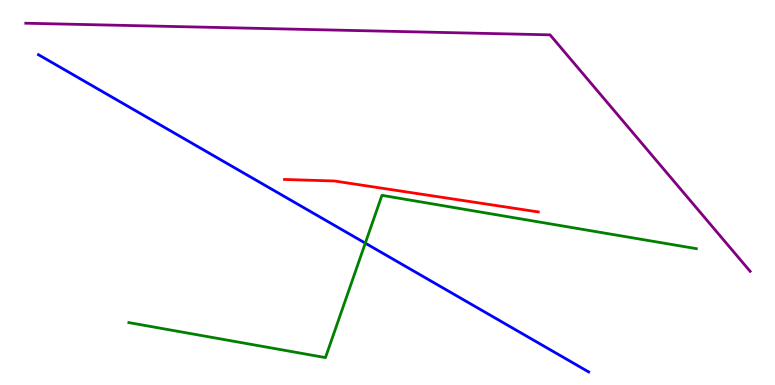[{'lines': ['blue', 'red'], 'intersections': []}, {'lines': ['green', 'red'], 'intersections': []}, {'lines': ['purple', 'red'], 'intersections': []}, {'lines': ['blue', 'green'], 'intersections': [{'x': 4.71, 'y': 3.68}]}, {'lines': ['blue', 'purple'], 'intersections': []}, {'lines': ['green', 'purple'], 'intersections': []}]